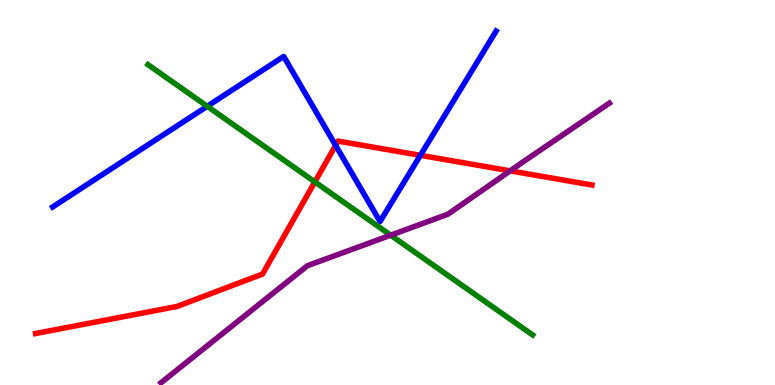[{'lines': ['blue', 'red'], 'intersections': [{'x': 4.33, 'y': 6.22}, {'x': 5.42, 'y': 5.97}]}, {'lines': ['green', 'red'], 'intersections': [{'x': 4.06, 'y': 5.28}]}, {'lines': ['purple', 'red'], 'intersections': [{'x': 6.58, 'y': 5.56}]}, {'lines': ['blue', 'green'], 'intersections': [{'x': 2.67, 'y': 7.24}]}, {'lines': ['blue', 'purple'], 'intersections': []}, {'lines': ['green', 'purple'], 'intersections': [{'x': 5.04, 'y': 3.89}]}]